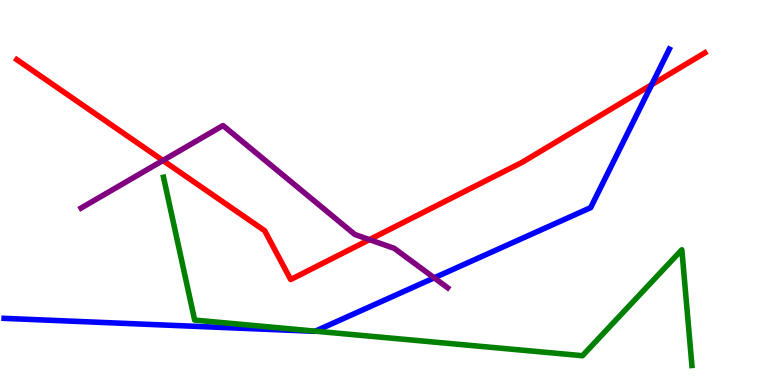[{'lines': ['blue', 'red'], 'intersections': [{'x': 8.41, 'y': 7.8}]}, {'lines': ['green', 'red'], 'intersections': []}, {'lines': ['purple', 'red'], 'intersections': [{'x': 2.1, 'y': 5.83}, {'x': 4.77, 'y': 3.78}]}, {'lines': ['blue', 'green'], 'intersections': [{'x': 4.07, 'y': 1.4}]}, {'lines': ['blue', 'purple'], 'intersections': [{'x': 5.6, 'y': 2.78}]}, {'lines': ['green', 'purple'], 'intersections': []}]